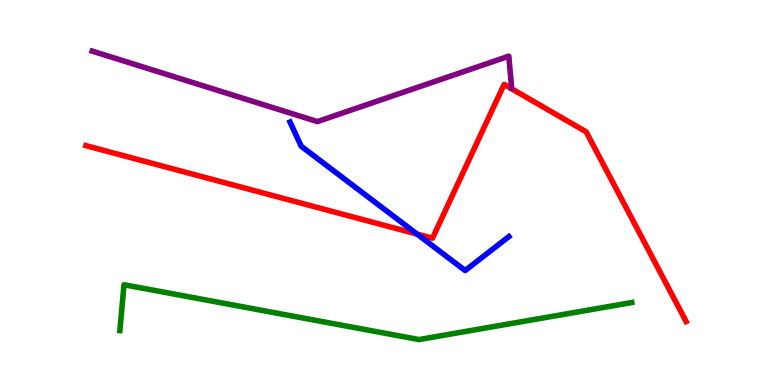[{'lines': ['blue', 'red'], 'intersections': [{'x': 5.38, 'y': 3.92}]}, {'lines': ['green', 'red'], 'intersections': []}, {'lines': ['purple', 'red'], 'intersections': []}, {'lines': ['blue', 'green'], 'intersections': []}, {'lines': ['blue', 'purple'], 'intersections': []}, {'lines': ['green', 'purple'], 'intersections': []}]